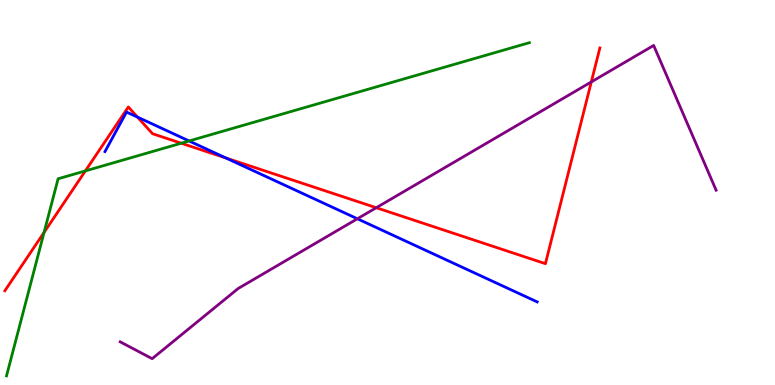[{'lines': ['blue', 'red'], 'intersections': [{'x': 1.77, 'y': 6.96}, {'x': 2.92, 'y': 5.9}]}, {'lines': ['green', 'red'], 'intersections': [{'x': 0.569, 'y': 3.96}, {'x': 1.1, 'y': 5.56}, {'x': 2.34, 'y': 6.28}]}, {'lines': ['purple', 'red'], 'intersections': [{'x': 4.86, 'y': 4.6}, {'x': 7.63, 'y': 7.87}]}, {'lines': ['blue', 'green'], 'intersections': [{'x': 2.44, 'y': 6.34}]}, {'lines': ['blue', 'purple'], 'intersections': [{'x': 4.61, 'y': 4.32}]}, {'lines': ['green', 'purple'], 'intersections': []}]